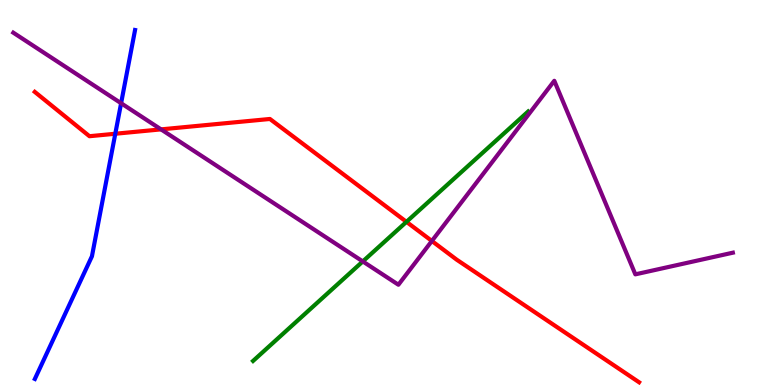[{'lines': ['blue', 'red'], 'intersections': [{'x': 1.49, 'y': 6.53}]}, {'lines': ['green', 'red'], 'intersections': [{'x': 5.24, 'y': 4.24}]}, {'lines': ['purple', 'red'], 'intersections': [{'x': 2.08, 'y': 6.64}, {'x': 5.57, 'y': 3.74}]}, {'lines': ['blue', 'green'], 'intersections': []}, {'lines': ['blue', 'purple'], 'intersections': [{'x': 1.56, 'y': 7.32}]}, {'lines': ['green', 'purple'], 'intersections': [{'x': 4.68, 'y': 3.21}]}]